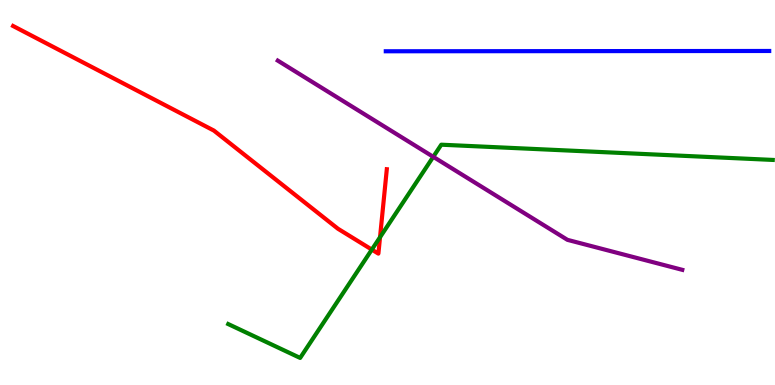[{'lines': ['blue', 'red'], 'intersections': []}, {'lines': ['green', 'red'], 'intersections': [{'x': 4.8, 'y': 3.52}, {'x': 4.9, 'y': 3.84}]}, {'lines': ['purple', 'red'], 'intersections': []}, {'lines': ['blue', 'green'], 'intersections': []}, {'lines': ['blue', 'purple'], 'intersections': []}, {'lines': ['green', 'purple'], 'intersections': [{'x': 5.59, 'y': 5.93}]}]